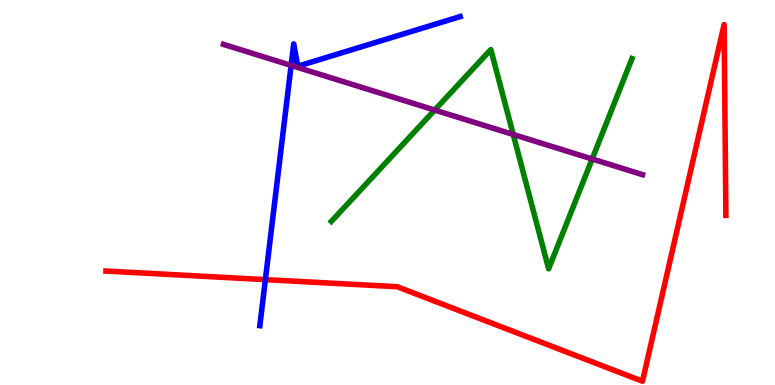[{'lines': ['blue', 'red'], 'intersections': [{'x': 3.42, 'y': 2.74}]}, {'lines': ['green', 'red'], 'intersections': []}, {'lines': ['purple', 'red'], 'intersections': []}, {'lines': ['blue', 'green'], 'intersections': []}, {'lines': ['blue', 'purple'], 'intersections': [{'x': 3.76, 'y': 8.3}]}, {'lines': ['green', 'purple'], 'intersections': [{'x': 5.61, 'y': 7.14}, {'x': 6.62, 'y': 6.51}, {'x': 7.64, 'y': 5.87}]}]